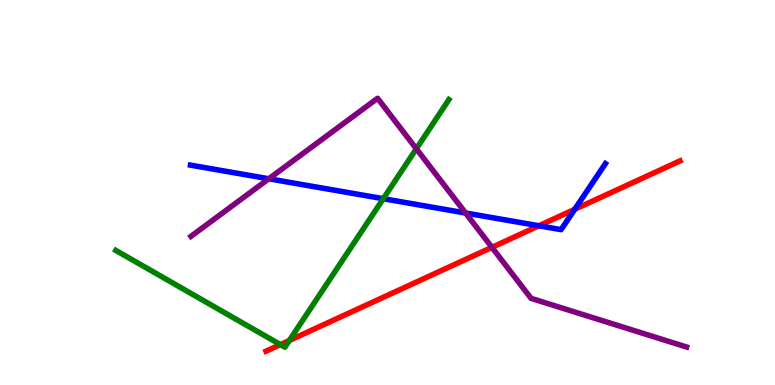[{'lines': ['blue', 'red'], 'intersections': [{'x': 6.95, 'y': 4.14}, {'x': 7.42, 'y': 4.56}]}, {'lines': ['green', 'red'], 'intersections': [{'x': 3.62, 'y': 1.05}, {'x': 3.73, 'y': 1.16}]}, {'lines': ['purple', 'red'], 'intersections': [{'x': 6.35, 'y': 3.58}]}, {'lines': ['blue', 'green'], 'intersections': [{'x': 4.95, 'y': 4.84}]}, {'lines': ['blue', 'purple'], 'intersections': [{'x': 3.47, 'y': 5.36}, {'x': 6.01, 'y': 4.47}]}, {'lines': ['green', 'purple'], 'intersections': [{'x': 5.37, 'y': 6.14}]}]